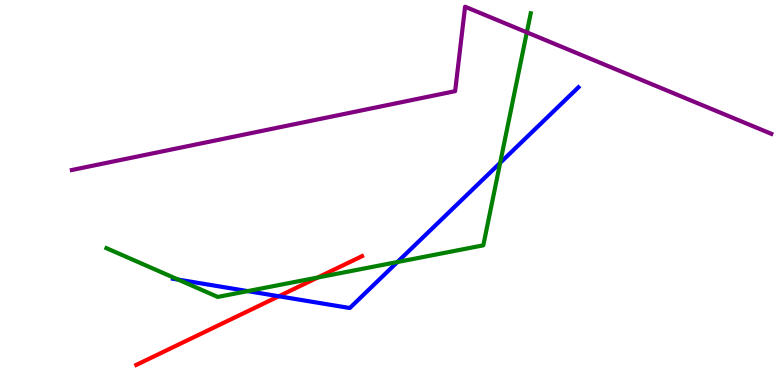[{'lines': ['blue', 'red'], 'intersections': [{'x': 3.6, 'y': 2.3}]}, {'lines': ['green', 'red'], 'intersections': [{'x': 4.1, 'y': 2.79}]}, {'lines': ['purple', 'red'], 'intersections': []}, {'lines': ['blue', 'green'], 'intersections': [{'x': 2.3, 'y': 2.74}, {'x': 3.2, 'y': 2.44}, {'x': 5.13, 'y': 3.19}, {'x': 6.45, 'y': 5.77}]}, {'lines': ['blue', 'purple'], 'intersections': []}, {'lines': ['green', 'purple'], 'intersections': [{'x': 6.8, 'y': 9.16}]}]